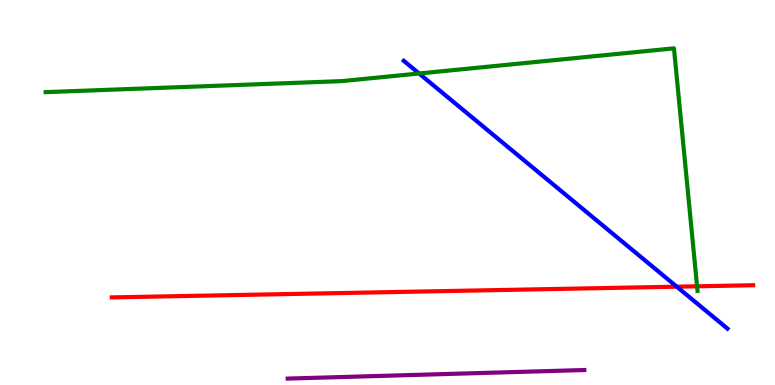[{'lines': ['blue', 'red'], 'intersections': [{'x': 8.73, 'y': 2.55}]}, {'lines': ['green', 'red'], 'intersections': [{'x': 8.99, 'y': 2.56}]}, {'lines': ['purple', 'red'], 'intersections': []}, {'lines': ['blue', 'green'], 'intersections': [{'x': 5.41, 'y': 8.09}]}, {'lines': ['blue', 'purple'], 'intersections': []}, {'lines': ['green', 'purple'], 'intersections': []}]